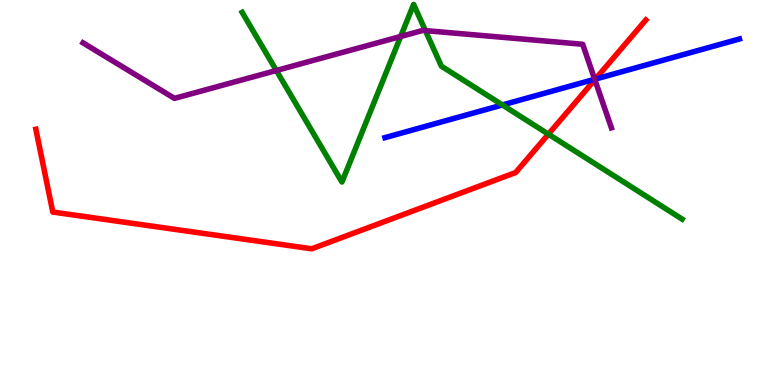[{'lines': ['blue', 'red'], 'intersections': [{'x': 7.68, 'y': 7.95}]}, {'lines': ['green', 'red'], 'intersections': [{'x': 7.08, 'y': 6.52}]}, {'lines': ['purple', 'red'], 'intersections': [{'x': 7.68, 'y': 7.93}]}, {'lines': ['blue', 'green'], 'intersections': [{'x': 6.48, 'y': 7.27}]}, {'lines': ['blue', 'purple'], 'intersections': [{'x': 7.67, 'y': 7.94}]}, {'lines': ['green', 'purple'], 'intersections': [{'x': 3.57, 'y': 8.17}, {'x': 5.17, 'y': 9.05}, {'x': 5.49, 'y': 9.21}]}]